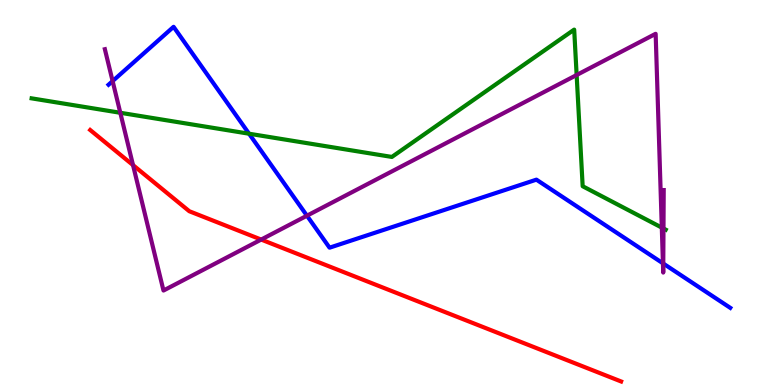[{'lines': ['blue', 'red'], 'intersections': []}, {'lines': ['green', 'red'], 'intersections': []}, {'lines': ['purple', 'red'], 'intersections': [{'x': 1.72, 'y': 5.71}, {'x': 3.37, 'y': 3.78}]}, {'lines': ['blue', 'green'], 'intersections': [{'x': 3.21, 'y': 6.53}]}, {'lines': ['blue', 'purple'], 'intersections': [{'x': 1.45, 'y': 7.89}, {'x': 3.96, 'y': 4.4}, {'x': 8.55, 'y': 3.16}, {'x': 8.56, 'y': 3.15}]}, {'lines': ['green', 'purple'], 'intersections': [{'x': 1.55, 'y': 7.07}, {'x': 7.44, 'y': 8.05}, {'x': 8.54, 'y': 4.09}, {'x': 8.56, 'y': 4.07}]}]